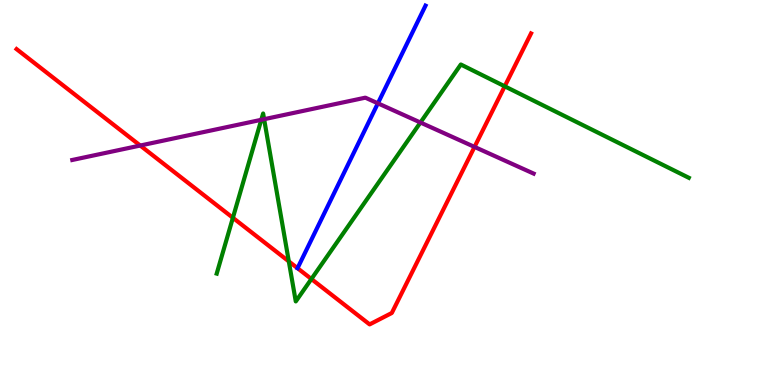[{'lines': ['blue', 'red'], 'intersections': []}, {'lines': ['green', 'red'], 'intersections': [{'x': 3.01, 'y': 4.34}, {'x': 3.73, 'y': 3.21}, {'x': 4.02, 'y': 2.75}, {'x': 6.51, 'y': 7.76}]}, {'lines': ['purple', 'red'], 'intersections': [{'x': 1.81, 'y': 6.22}, {'x': 6.12, 'y': 6.18}]}, {'lines': ['blue', 'green'], 'intersections': []}, {'lines': ['blue', 'purple'], 'intersections': [{'x': 4.88, 'y': 7.32}]}, {'lines': ['green', 'purple'], 'intersections': [{'x': 3.37, 'y': 6.89}, {'x': 3.41, 'y': 6.9}, {'x': 5.42, 'y': 6.82}]}]